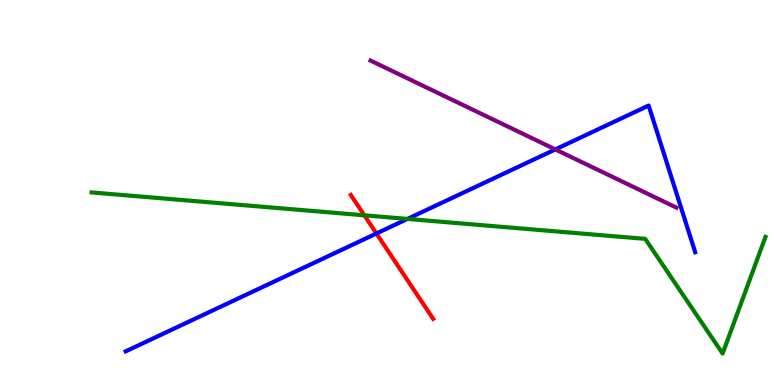[{'lines': ['blue', 'red'], 'intersections': [{'x': 4.86, 'y': 3.94}]}, {'lines': ['green', 'red'], 'intersections': [{'x': 4.7, 'y': 4.41}]}, {'lines': ['purple', 'red'], 'intersections': []}, {'lines': ['blue', 'green'], 'intersections': [{'x': 5.26, 'y': 4.31}]}, {'lines': ['blue', 'purple'], 'intersections': [{'x': 7.17, 'y': 6.12}]}, {'lines': ['green', 'purple'], 'intersections': []}]